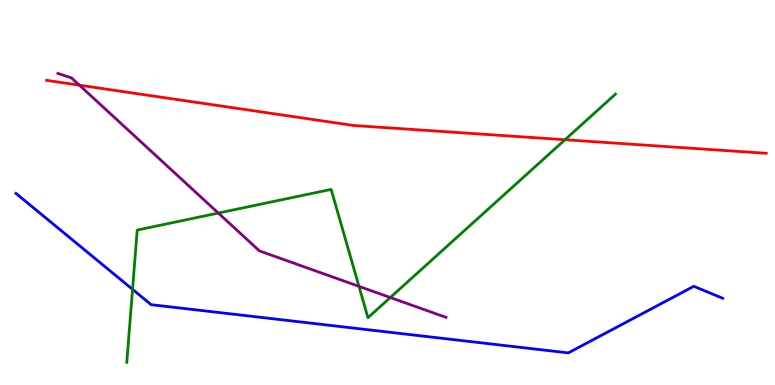[{'lines': ['blue', 'red'], 'intersections': []}, {'lines': ['green', 'red'], 'intersections': [{'x': 7.29, 'y': 6.37}]}, {'lines': ['purple', 'red'], 'intersections': [{'x': 1.02, 'y': 7.79}]}, {'lines': ['blue', 'green'], 'intersections': [{'x': 1.71, 'y': 2.48}]}, {'lines': ['blue', 'purple'], 'intersections': []}, {'lines': ['green', 'purple'], 'intersections': [{'x': 2.82, 'y': 4.47}, {'x': 4.63, 'y': 2.56}, {'x': 5.04, 'y': 2.27}]}]